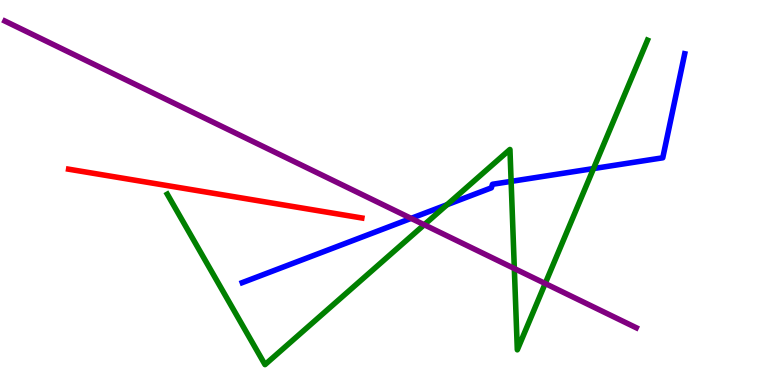[{'lines': ['blue', 'red'], 'intersections': []}, {'lines': ['green', 'red'], 'intersections': []}, {'lines': ['purple', 'red'], 'intersections': []}, {'lines': ['blue', 'green'], 'intersections': [{'x': 5.77, 'y': 4.68}, {'x': 6.6, 'y': 5.29}, {'x': 7.66, 'y': 5.62}]}, {'lines': ['blue', 'purple'], 'intersections': [{'x': 5.3, 'y': 4.33}]}, {'lines': ['green', 'purple'], 'intersections': [{'x': 5.47, 'y': 4.16}, {'x': 6.64, 'y': 3.03}, {'x': 7.03, 'y': 2.64}]}]